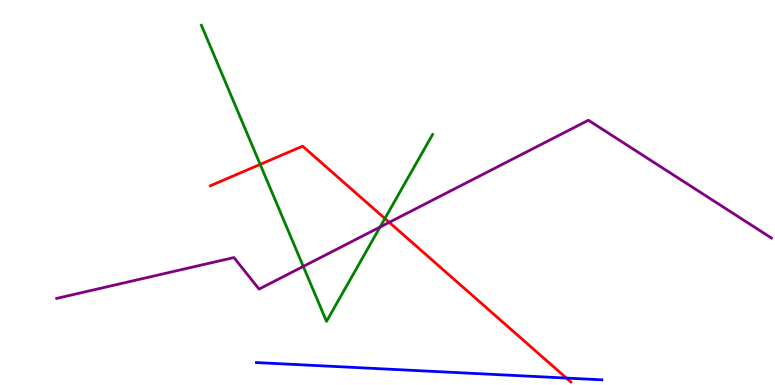[{'lines': ['blue', 'red'], 'intersections': [{'x': 7.31, 'y': 0.18}]}, {'lines': ['green', 'red'], 'intersections': [{'x': 3.36, 'y': 5.73}, {'x': 4.97, 'y': 4.32}]}, {'lines': ['purple', 'red'], 'intersections': [{'x': 5.02, 'y': 4.22}]}, {'lines': ['blue', 'green'], 'intersections': []}, {'lines': ['blue', 'purple'], 'intersections': []}, {'lines': ['green', 'purple'], 'intersections': [{'x': 3.91, 'y': 3.08}, {'x': 4.9, 'y': 4.1}]}]